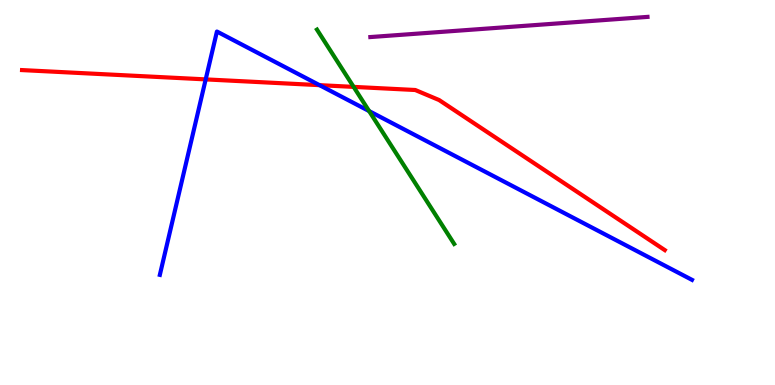[{'lines': ['blue', 'red'], 'intersections': [{'x': 2.65, 'y': 7.94}, {'x': 4.12, 'y': 7.79}]}, {'lines': ['green', 'red'], 'intersections': [{'x': 4.56, 'y': 7.74}]}, {'lines': ['purple', 'red'], 'intersections': []}, {'lines': ['blue', 'green'], 'intersections': [{'x': 4.76, 'y': 7.11}]}, {'lines': ['blue', 'purple'], 'intersections': []}, {'lines': ['green', 'purple'], 'intersections': []}]